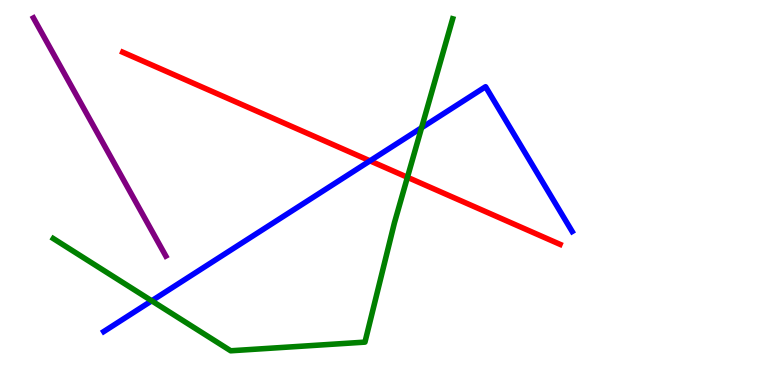[{'lines': ['blue', 'red'], 'intersections': [{'x': 4.77, 'y': 5.82}]}, {'lines': ['green', 'red'], 'intersections': [{'x': 5.26, 'y': 5.4}]}, {'lines': ['purple', 'red'], 'intersections': []}, {'lines': ['blue', 'green'], 'intersections': [{'x': 1.96, 'y': 2.19}, {'x': 5.44, 'y': 6.68}]}, {'lines': ['blue', 'purple'], 'intersections': []}, {'lines': ['green', 'purple'], 'intersections': []}]